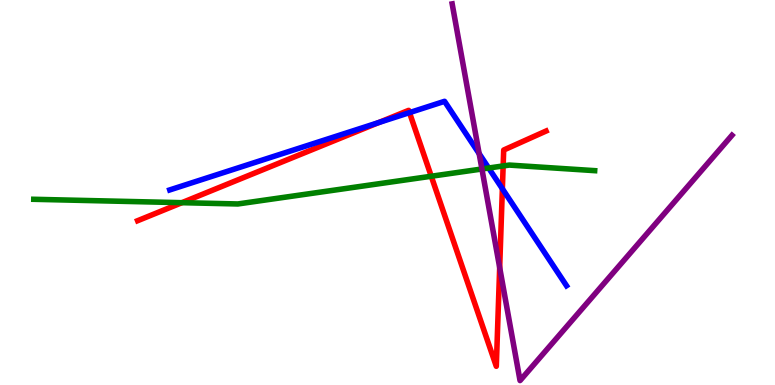[{'lines': ['blue', 'red'], 'intersections': [{'x': 4.89, 'y': 6.82}, {'x': 5.28, 'y': 7.07}, {'x': 6.48, 'y': 5.1}]}, {'lines': ['green', 'red'], 'intersections': [{'x': 2.35, 'y': 4.74}, {'x': 5.56, 'y': 5.42}, {'x': 6.49, 'y': 5.69}]}, {'lines': ['purple', 'red'], 'intersections': [{'x': 6.45, 'y': 3.05}]}, {'lines': ['blue', 'green'], 'intersections': [{'x': 6.31, 'y': 5.64}]}, {'lines': ['blue', 'purple'], 'intersections': [{'x': 6.18, 'y': 6.01}]}, {'lines': ['green', 'purple'], 'intersections': [{'x': 6.22, 'y': 5.61}]}]